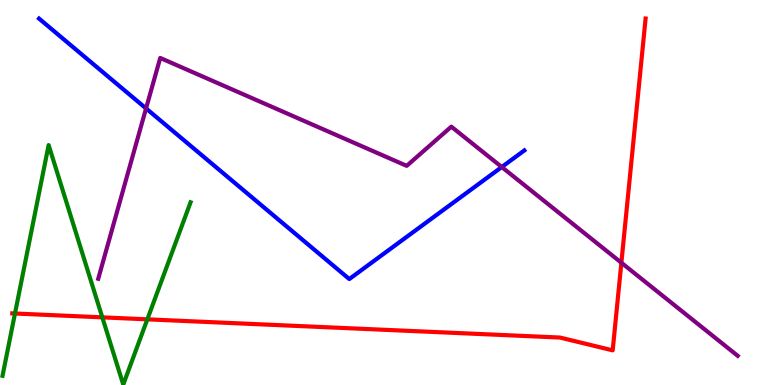[{'lines': ['blue', 'red'], 'intersections': []}, {'lines': ['green', 'red'], 'intersections': [{'x': 0.193, 'y': 1.86}, {'x': 1.32, 'y': 1.76}, {'x': 1.9, 'y': 1.71}]}, {'lines': ['purple', 'red'], 'intersections': [{'x': 8.02, 'y': 3.18}]}, {'lines': ['blue', 'green'], 'intersections': []}, {'lines': ['blue', 'purple'], 'intersections': [{'x': 1.88, 'y': 7.18}, {'x': 6.47, 'y': 5.66}]}, {'lines': ['green', 'purple'], 'intersections': []}]